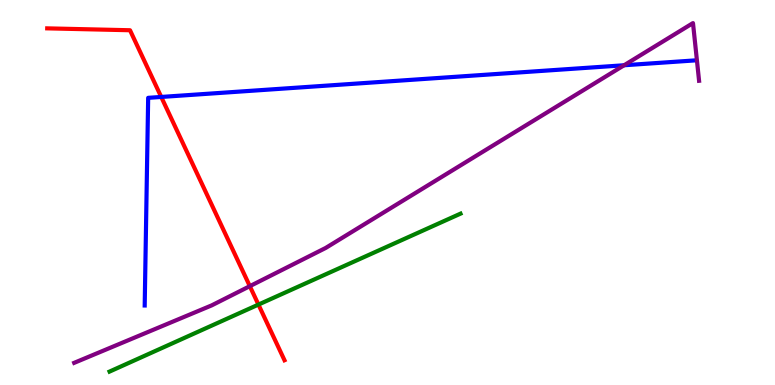[{'lines': ['blue', 'red'], 'intersections': [{'x': 2.08, 'y': 7.48}]}, {'lines': ['green', 'red'], 'intersections': [{'x': 3.33, 'y': 2.09}]}, {'lines': ['purple', 'red'], 'intersections': [{'x': 3.22, 'y': 2.57}]}, {'lines': ['blue', 'green'], 'intersections': []}, {'lines': ['blue', 'purple'], 'intersections': [{'x': 8.05, 'y': 8.3}]}, {'lines': ['green', 'purple'], 'intersections': []}]